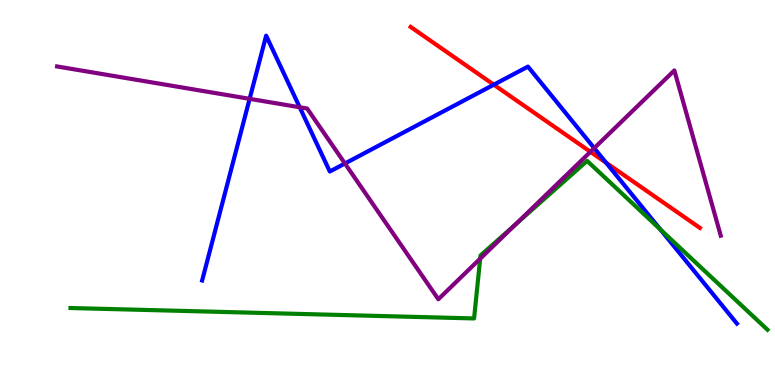[{'lines': ['blue', 'red'], 'intersections': [{'x': 6.37, 'y': 7.8}, {'x': 7.82, 'y': 5.77}]}, {'lines': ['green', 'red'], 'intersections': []}, {'lines': ['purple', 'red'], 'intersections': [{'x': 7.62, 'y': 6.06}]}, {'lines': ['blue', 'green'], 'intersections': [{'x': 8.52, 'y': 4.04}]}, {'lines': ['blue', 'purple'], 'intersections': [{'x': 3.22, 'y': 7.43}, {'x': 3.87, 'y': 7.21}, {'x': 4.45, 'y': 5.75}, {'x': 7.67, 'y': 6.15}]}, {'lines': ['green', 'purple'], 'intersections': [{'x': 6.2, 'y': 3.28}, {'x': 6.65, 'y': 4.17}]}]